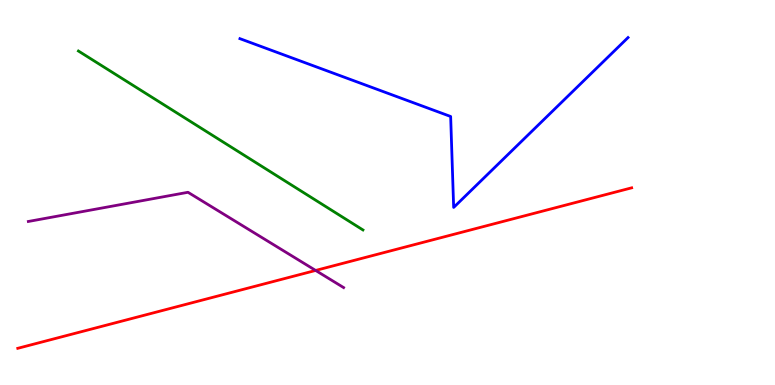[{'lines': ['blue', 'red'], 'intersections': []}, {'lines': ['green', 'red'], 'intersections': []}, {'lines': ['purple', 'red'], 'intersections': [{'x': 4.07, 'y': 2.98}]}, {'lines': ['blue', 'green'], 'intersections': []}, {'lines': ['blue', 'purple'], 'intersections': []}, {'lines': ['green', 'purple'], 'intersections': []}]